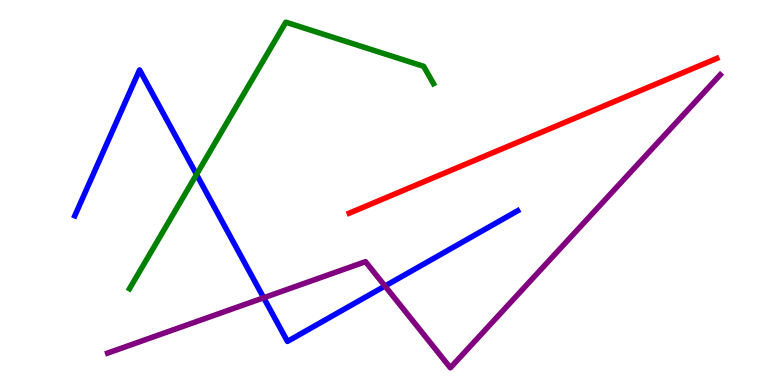[{'lines': ['blue', 'red'], 'intersections': []}, {'lines': ['green', 'red'], 'intersections': []}, {'lines': ['purple', 'red'], 'intersections': []}, {'lines': ['blue', 'green'], 'intersections': [{'x': 2.54, 'y': 5.47}]}, {'lines': ['blue', 'purple'], 'intersections': [{'x': 3.4, 'y': 2.27}, {'x': 4.97, 'y': 2.57}]}, {'lines': ['green', 'purple'], 'intersections': []}]